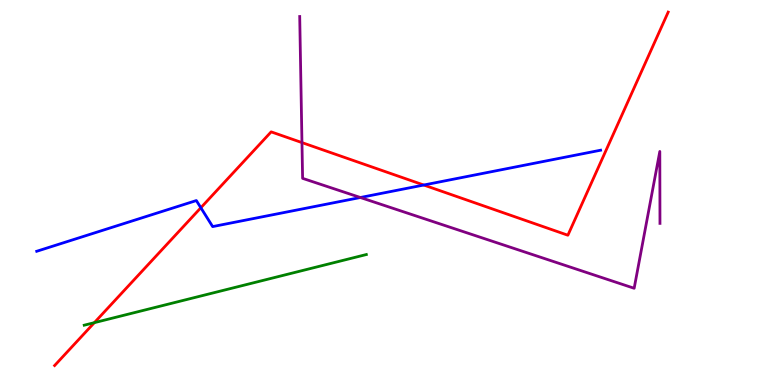[{'lines': ['blue', 'red'], 'intersections': [{'x': 2.59, 'y': 4.6}, {'x': 5.47, 'y': 5.19}]}, {'lines': ['green', 'red'], 'intersections': [{'x': 1.22, 'y': 1.62}]}, {'lines': ['purple', 'red'], 'intersections': [{'x': 3.9, 'y': 6.3}]}, {'lines': ['blue', 'green'], 'intersections': []}, {'lines': ['blue', 'purple'], 'intersections': [{'x': 4.65, 'y': 4.87}]}, {'lines': ['green', 'purple'], 'intersections': []}]